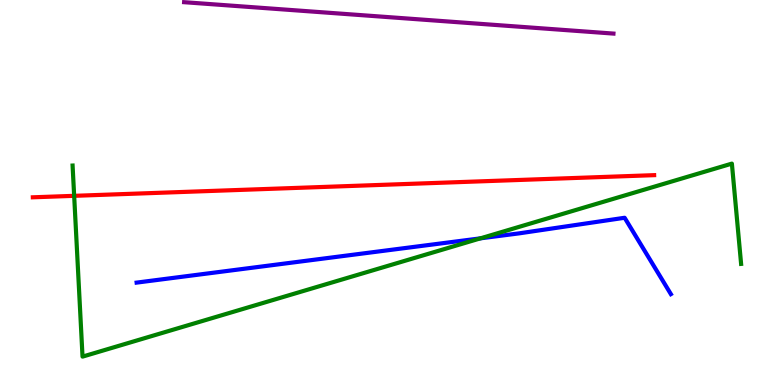[{'lines': ['blue', 'red'], 'intersections': []}, {'lines': ['green', 'red'], 'intersections': [{'x': 0.957, 'y': 4.91}]}, {'lines': ['purple', 'red'], 'intersections': []}, {'lines': ['blue', 'green'], 'intersections': [{'x': 6.2, 'y': 3.81}]}, {'lines': ['blue', 'purple'], 'intersections': []}, {'lines': ['green', 'purple'], 'intersections': []}]